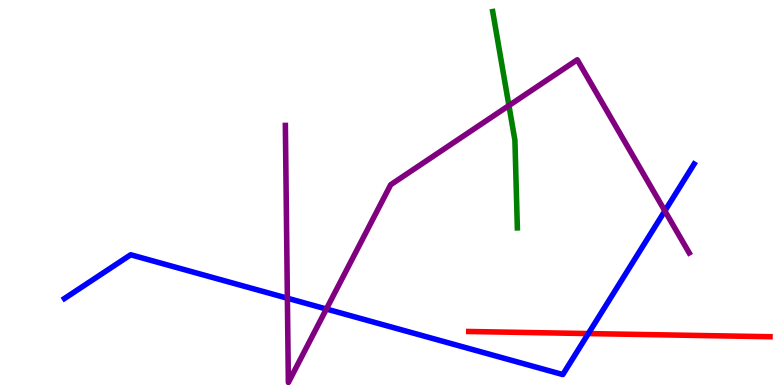[{'lines': ['blue', 'red'], 'intersections': [{'x': 7.59, 'y': 1.34}]}, {'lines': ['green', 'red'], 'intersections': []}, {'lines': ['purple', 'red'], 'intersections': []}, {'lines': ['blue', 'green'], 'intersections': []}, {'lines': ['blue', 'purple'], 'intersections': [{'x': 3.71, 'y': 2.25}, {'x': 4.21, 'y': 1.97}, {'x': 8.58, 'y': 4.52}]}, {'lines': ['green', 'purple'], 'intersections': [{'x': 6.57, 'y': 7.26}]}]